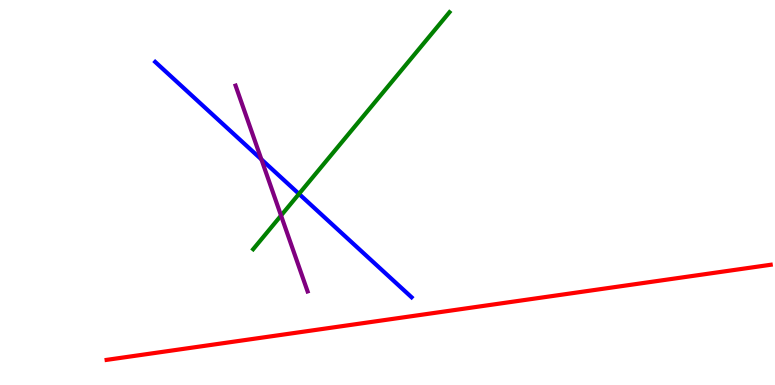[{'lines': ['blue', 'red'], 'intersections': []}, {'lines': ['green', 'red'], 'intersections': []}, {'lines': ['purple', 'red'], 'intersections': []}, {'lines': ['blue', 'green'], 'intersections': [{'x': 3.86, 'y': 4.96}]}, {'lines': ['blue', 'purple'], 'intersections': [{'x': 3.37, 'y': 5.86}]}, {'lines': ['green', 'purple'], 'intersections': [{'x': 3.63, 'y': 4.4}]}]